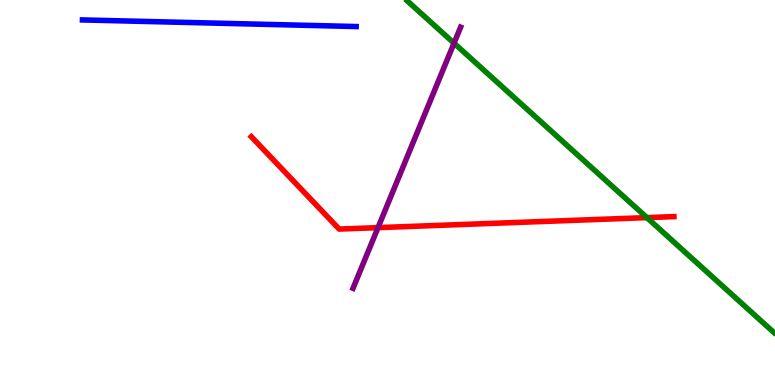[{'lines': ['blue', 'red'], 'intersections': []}, {'lines': ['green', 'red'], 'intersections': [{'x': 8.35, 'y': 4.35}]}, {'lines': ['purple', 'red'], 'intersections': [{'x': 4.88, 'y': 4.09}]}, {'lines': ['blue', 'green'], 'intersections': []}, {'lines': ['blue', 'purple'], 'intersections': []}, {'lines': ['green', 'purple'], 'intersections': [{'x': 5.86, 'y': 8.88}]}]